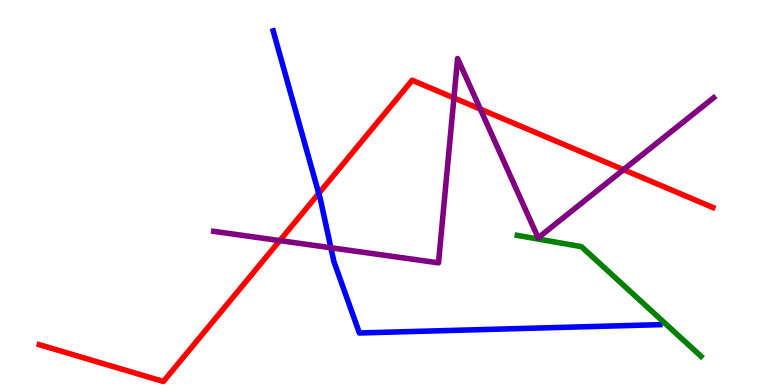[{'lines': ['blue', 'red'], 'intersections': [{'x': 4.11, 'y': 4.98}]}, {'lines': ['green', 'red'], 'intersections': []}, {'lines': ['purple', 'red'], 'intersections': [{'x': 3.61, 'y': 3.75}, {'x': 5.86, 'y': 7.46}, {'x': 6.2, 'y': 7.17}, {'x': 8.05, 'y': 5.59}]}, {'lines': ['blue', 'green'], 'intersections': []}, {'lines': ['blue', 'purple'], 'intersections': [{'x': 4.27, 'y': 3.56}]}, {'lines': ['green', 'purple'], 'intersections': []}]